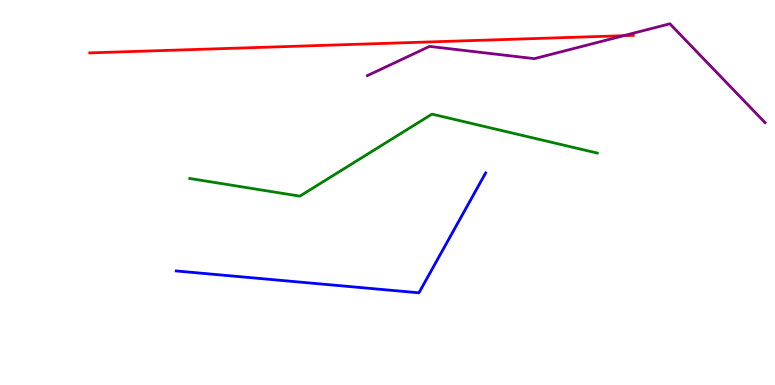[{'lines': ['blue', 'red'], 'intersections': []}, {'lines': ['green', 'red'], 'intersections': []}, {'lines': ['purple', 'red'], 'intersections': [{'x': 8.05, 'y': 9.07}]}, {'lines': ['blue', 'green'], 'intersections': []}, {'lines': ['blue', 'purple'], 'intersections': []}, {'lines': ['green', 'purple'], 'intersections': []}]